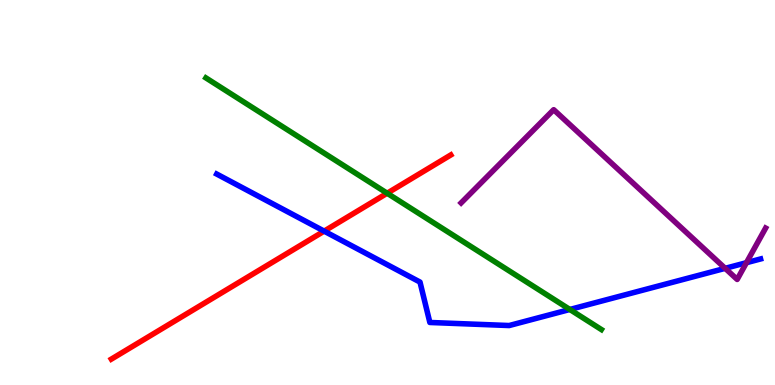[{'lines': ['blue', 'red'], 'intersections': [{'x': 4.18, 'y': 4.0}]}, {'lines': ['green', 'red'], 'intersections': [{'x': 5.0, 'y': 4.98}]}, {'lines': ['purple', 'red'], 'intersections': []}, {'lines': ['blue', 'green'], 'intersections': [{'x': 7.35, 'y': 1.96}]}, {'lines': ['blue', 'purple'], 'intersections': [{'x': 9.36, 'y': 3.03}, {'x': 9.63, 'y': 3.18}]}, {'lines': ['green', 'purple'], 'intersections': []}]